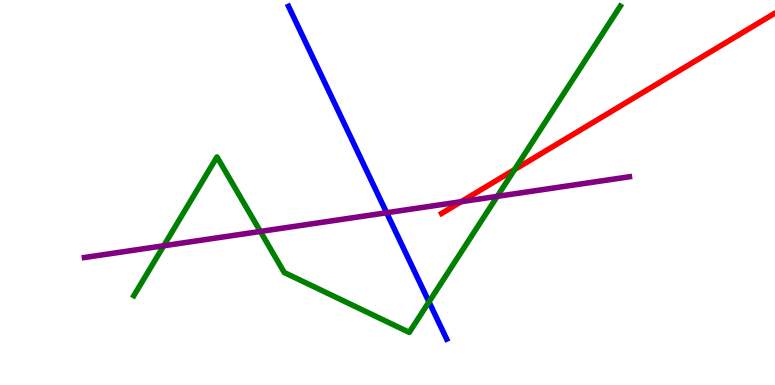[{'lines': ['blue', 'red'], 'intersections': []}, {'lines': ['green', 'red'], 'intersections': [{'x': 6.64, 'y': 5.6}]}, {'lines': ['purple', 'red'], 'intersections': [{'x': 5.95, 'y': 4.76}]}, {'lines': ['blue', 'green'], 'intersections': [{'x': 5.54, 'y': 2.16}]}, {'lines': ['blue', 'purple'], 'intersections': [{'x': 4.99, 'y': 4.47}]}, {'lines': ['green', 'purple'], 'intersections': [{'x': 2.11, 'y': 3.62}, {'x': 3.36, 'y': 3.99}, {'x': 6.42, 'y': 4.9}]}]